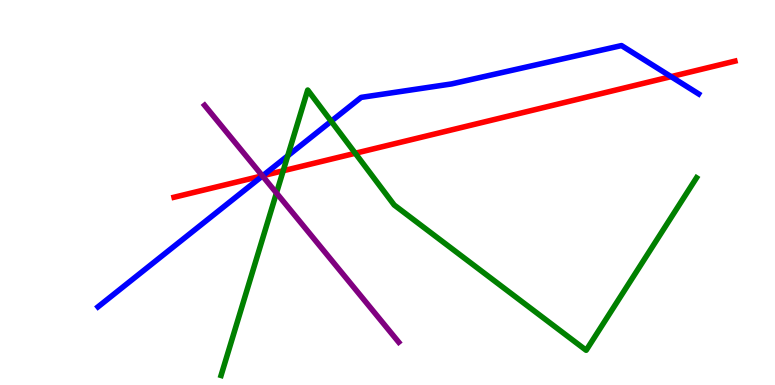[{'lines': ['blue', 'red'], 'intersections': [{'x': 3.39, 'y': 5.44}, {'x': 8.66, 'y': 8.01}]}, {'lines': ['green', 'red'], 'intersections': [{'x': 3.65, 'y': 5.56}, {'x': 4.58, 'y': 6.02}]}, {'lines': ['purple', 'red'], 'intersections': [{'x': 3.39, 'y': 5.43}]}, {'lines': ['blue', 'green'], 'intersections': [{'x': 3.71, 'y': 5.95}, {'x': 4.27, 'y': 6.85}]}, {'lines': ['blue', 'purple'], 'intersections': [{'x': 3.39, 'y': 5.43}]}, {'lines': ['green', 'purple'], 'intersections': [{'x': 3.57, 'y': 4.99}]}]